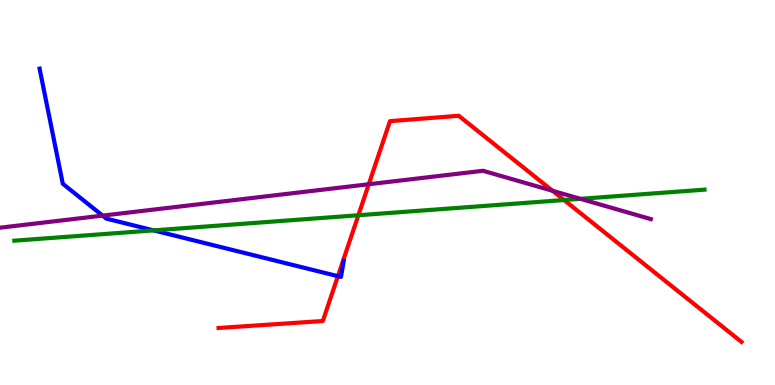[{'lines': ['blue', 'red'], 'intersections': [{'x': 4.36, 'y': 2.83}]}, {'lines': ['green', 'red'], 'intersections': [{'x': 4.62, 'y': 4.41}, {'x': 7.28, 'y': 4.8}]}, {'lines': ['purple', 'red'], 'intersections': [{'x': 4.76, 'y': 5.21}, {'x': 7.13, 'y': 5.04}]}, {'lines': ['blue', 'green'], 'intersections': [{'x': 1.98, 'y': 4.02}]}, {'lines': ['blue', 'purple'], 'intersections': [{'x': 1.32, 'y': 4.4}]}, {'lines': ['green', 'purple'], 'intersections': [{'x': 7.49, 'y': 4.84}]}]